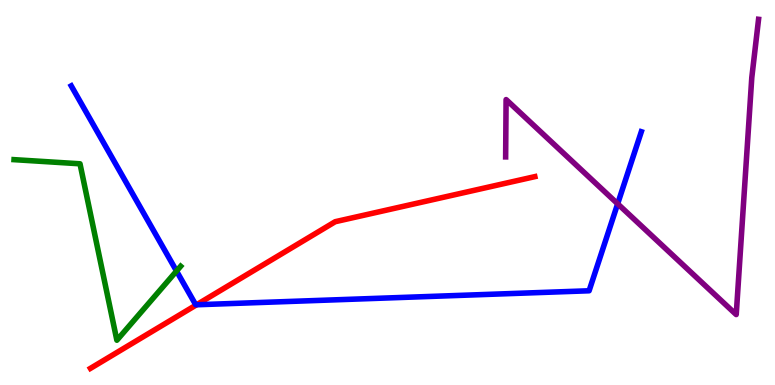[{'lines': ['blue', 'red'], 'intersections': [{'x': 2.54, 'y': 2.08}]}, {'lines': ['green', 'red'], 'intersections': []}, {'lines': ['purple', 'red'], 'intersections': []}, {'lines': ['blue', 'green'], 'intersections': [{'x': 2.28, 'y': 2.96}]}, {'lines': ['blue', 'purple'], 'intersections': [{'x': 7.97, 'y': 4.71}]}, {'lines': ['green', 'purple'], 'intersections': []}]